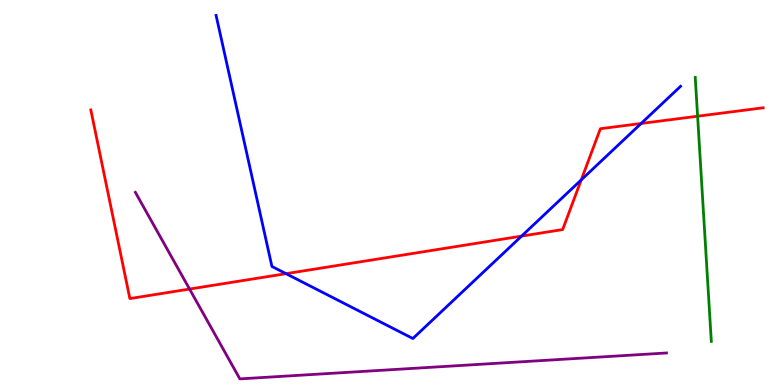[{'lines': ['blue', 'red'], 'intersections': [{'x': 3.69, 'y': 2.89}, {'x': 6.73, 'y': 3.87}, {'x': 7.5, 'y': 5.33}, {'x': 8.27, 'y': 6.79}]}, {'lines': ['green', 'red'], 'intersections': [{'x': 9.0, 'y': 6.98}]}, {'lines': ['purple', 'red'], 'intersections': [{'x': 2.45, 'y': 2.49}]}, {'lines': ['blue', 'green'], 'intersections': []}, {'lines': ['blue', 'purple'], 'intersections': []}, {'lines': ['green', 'purple'], 'intersections': []}]